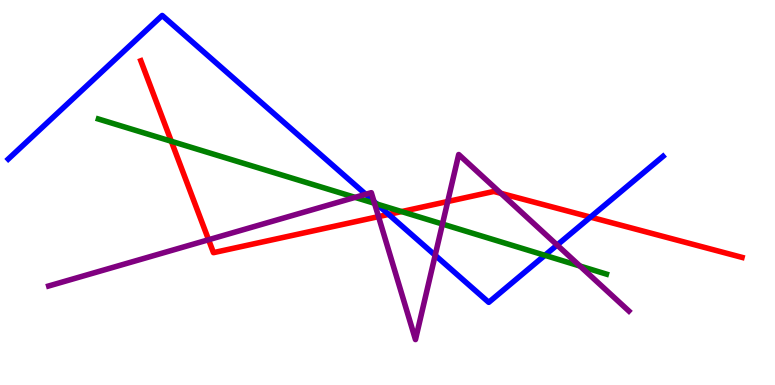[{'lines': ['blue', 'red'], 'intersections': [{'x': 5.01, 'y': 4.43}, {'x': 7.62, 'y': 4.36}]}, {'lines': ['green', 'red'], 'intersections': [{'x': 2.21, 'y': 6.33}, {'x': 5.18, 'y': 4.5}]}, {'lines': ['purple', 'red'], 'intersections': [{'x': 2.69, 'y': 3.77}, {'x': 4.88, 'y': 4.37}, {'x': 5.78, 'y': 4.77}, {'x': 6.46, 'y': 4.98}]}, {'lines': ['blue', 'green'], 'intersections': [{'x': 4.86, 'y': 4.7}, {'x': 7.03, 'y': 3.37}]}, {'lines': ['blue', 'purple'], 'intersections': [{'x': 4.72, 'y': 4.95}, {'x': 4.83, 'y': 4.77}, {'x': 5.62, 'y': 3.37}, {'x': 7.19, 'y': 3.64}]}, {'lines': ['green', 'purple'], 'intersections': [{'x': 4.58, 'y': 4.87}, {'x': 4.83, 'y': 4.72}, {'x': 5.71, 'y': 4.18}, {'x': 7.48, 'y': 3.09}]}]